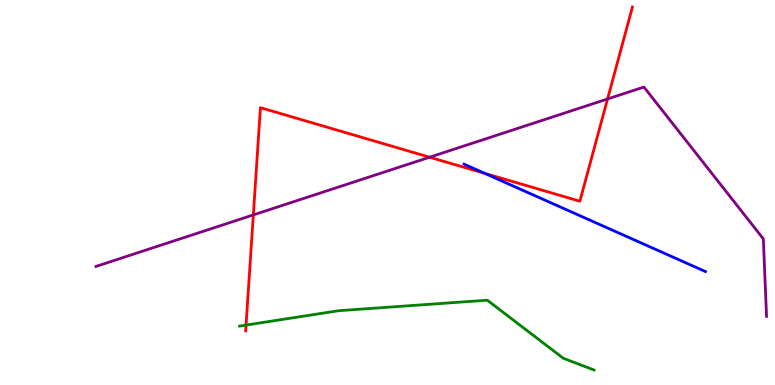[{'lines': ['blue', 'red'], 'intersections': [{'x': 6.25, 'y': 5.5}]}, {'lines': ['green', 'red'], 'intersections': [{'x': 3.17, 'y': 1.56}]}, {'lines': ['purple', 'red'], 'intersections': [{'x': 3.27, 'y': 4.42}, {'x': 5.54, 'y': 5.92}, {'x': 7.84, 'y': 7.43}]}, {'lines': ['blue', 'green'], 'intersections': []}, {'lines': ['blue', 'purple'], 'intersections': []}, {'lines': ['green', 'purple'], 'intersections': []}]